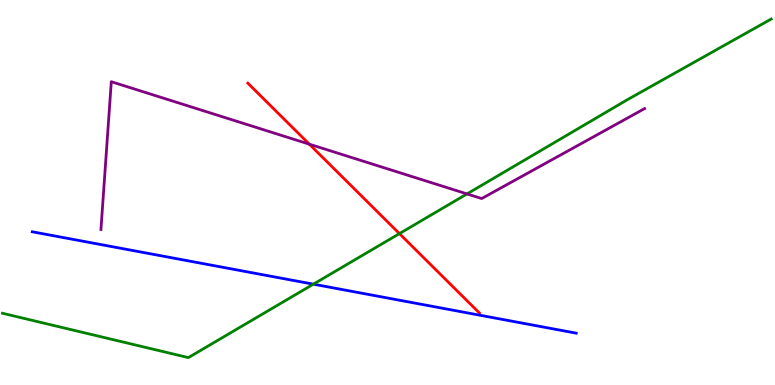[{'lines': ['blue', 'red'], 'intersections': []}, {'lines': ['green', 'red'], 'intersections': [{'x': 5.15, 'y': 3.93}]}, {'lines': ['purple', 'red'], 'intersections': [{'x': 3.99, 'y': 6.26}]}, {'lines': ['blue', 'green'], 'intersections': [{'x': 4.04, 'y': 2.62}]}, {'lines': ['blue', 'purple'], 'intersections': []}, {'lines': ['green', 'purple'], 'intersections': [{'x': 6.03, 'y': 4.96}]}]